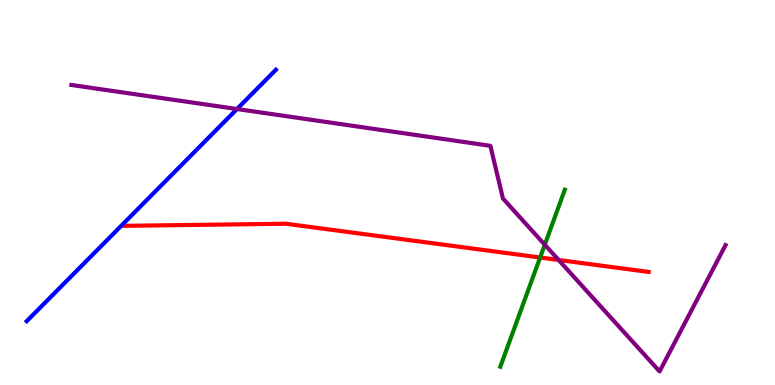[{'lines': ['blue', 'red'], 'intersections': []}, {'lines': ['green', 'red'], 'intersections': [{'x': 6.97, 'y': 3.31}]}, {'lines': ['purple', 'red'], 'intersections': [{'x': 7.21, 'y': 3.25}]}, {'lines': ['blue', 'green'], 'intersections': []}, {'lines': ['blue', 'purple'], 'intersections': [{'x': 3.06, 'y': 7.17}]}, {'lines': ['green', 'purple'], 'intersections': [{'x': 7.03, 'y': 3.64}]}]